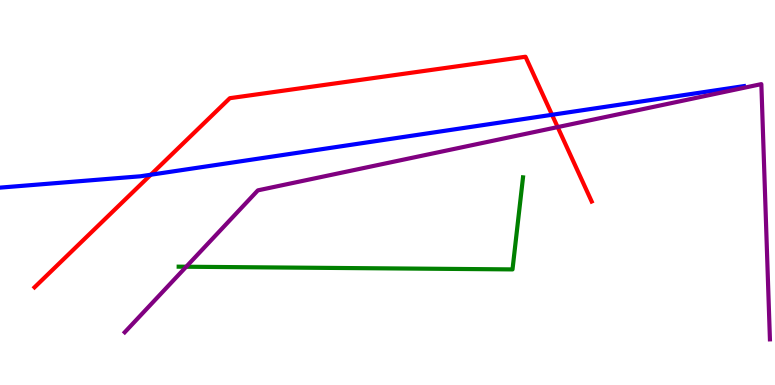[{'lines': ['blue', 'red'], 'intersections': [{'x': 1.95, 'y': 5.46}, {'x': 7.12, 'y': 7.02}]}, {'lines': ['green', 'red'], 'intersections': []}, {'lines': ['purple', 'red'], 'intersections': [{'x': 7.2, 'y': 6.7}]}, {'lines': ['blue', 'green'], 'intersections': []}, {'lines': ['blue', 'purple'], 'intersections': []}, {'lines': ['green', 'purple'], 'intersections': [{'x': 2.4, 'y': 3.07}]}]